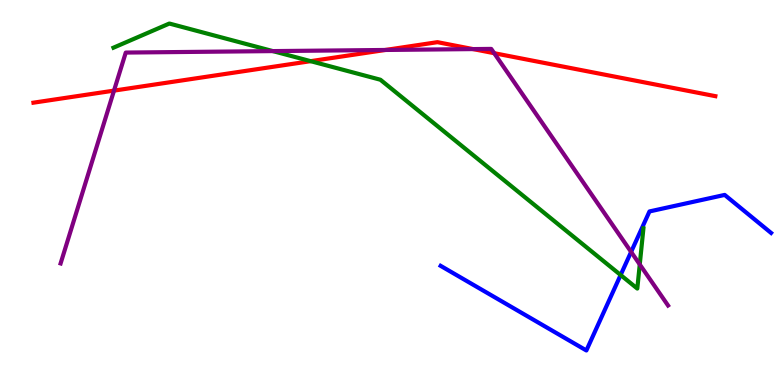[{'lines': ['blue', 'red'], 'intersections': []}, {'lines': ['green', 'red'], 'intersections': [{'x': 4.01, 'y': 8.41}]}, {'lines': ['purple', 'red'], 'intersections': [{'x': 1.47, 'y': 7.65}, {'x': 4.97, 'y': 8.7}, {'x': 6.1, 'y': 8.73}, {'x': 6.38, 'y': 8.62}]}, {'lines': ['blue', 'green'], 'intersections': [{'x': 8.01, 'y': 2.86}]}, {'lines': ['blue', 'purple'], 'intersections': [{'x': 8.14, 'y': 3.46}]}, {'lines': ['green', 'purple'], 'intersections': [{'x': 3.52, 'y': 8.67}, {'x': 8.25, 'y': 3.13}]}]